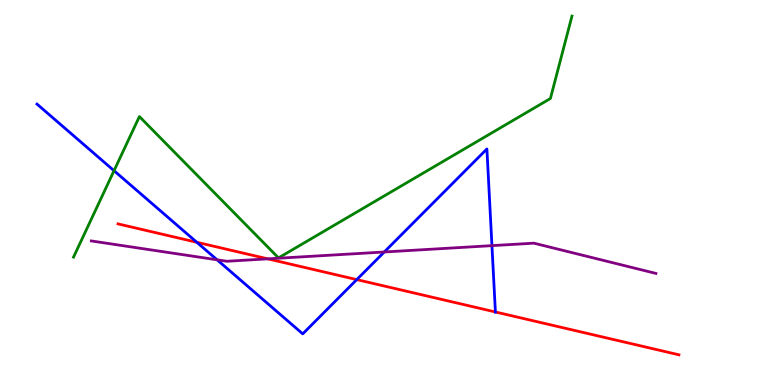[{'lines': ['blue', 'red'], 'intersections': [{'x': 2.54, 'y': 3.71}, {'x': 4.6, 'y': 2.74}, {'x': 6.39, 'y': 1.9}]}, {'lines': ['green', 'red'], 'intersections': []}, {'lines': ['purple', 'red'], 'intersections': [{'x': 3.46, 'y': 3.28}]}, {'lines': ['blue', 'green'], 'intersections': [{'x': 1.47, 'y': 5.57}]}, {'lines': ['blue', 'purple'], 'intersections': [{'x': 2.8, 'y': 3.25}, {'x': 4.96, 'y': 3.45}, {'x': 6.35, 'y': 3.62}]}, {'lines': ['green', 'purple'], 'intersections': []}]